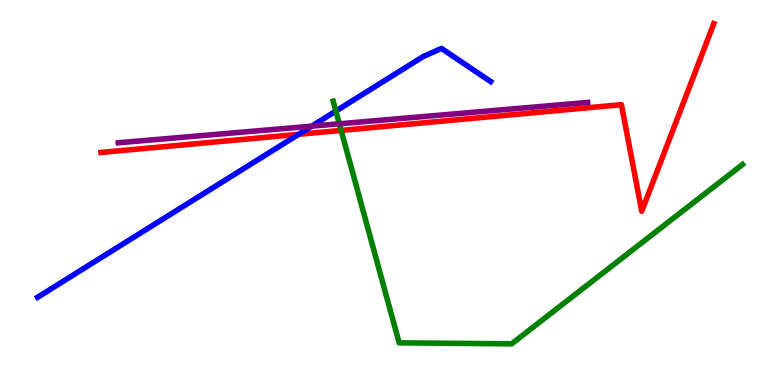[{'lines': ['blue', 'red'], 'intersections': [{'x': 3.85, 'y': 6.51}]}, {'lines': ['green', 'red'], 'intersections': [{'x': 4.4, 'y': 6.61}]}, {'lines': ['purple', 'red'], 'intersections': []}, {'lines': ['blue', 'green'], 'intersections': [{'x': 4.33, 'y': 7.12}]}, {'lines': ['blue', 'purple'], 'intersections': [{'x': 4.02, 'y': 6.72}]}, {'lines': ['green', 'purple'], 'intersections': [{'x': 4.38, 'y': 6.78}]}]